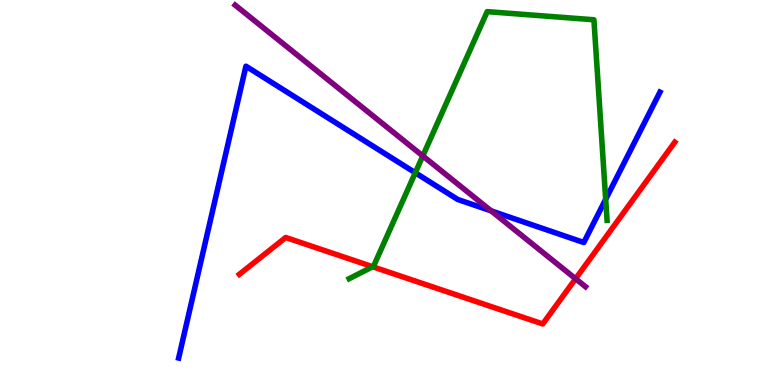[{'lines': ['blue', 'red'], 'intersections': []}, {'lines': ['green', 'red'], 'intersections': [{'x': 4.81, 'y': 3.07}]}, {'lines': ['purple', 'red'], 'intersections': [{'x': 7.43, 'y': 2.76}]}, {'lines': ['blue', 'green'], 'intersections': [{'x': 5.36, 'y': 5.51}, {'x': 7.82, 'y': 4.82}]}, {'lines': ['blue', 'purple'], 'intersections': [{'x': 6.34, 'y': 4.52}]}, {'lines': ['green', 'purple'], 'intersections': [{'x': 5.46, 'y': 5.95}]}]